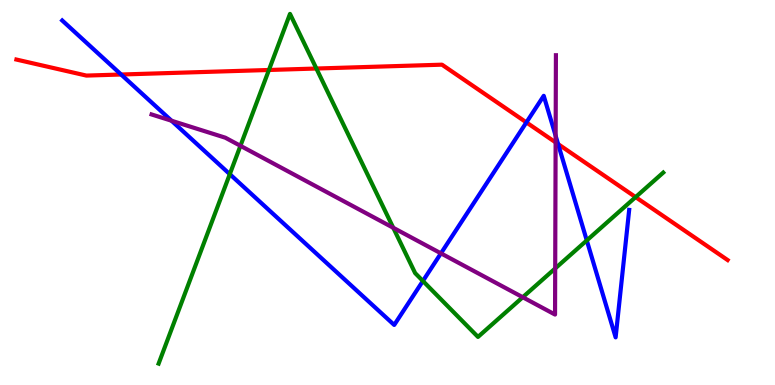[{'lines': ['blue', 'red'], 'intersections': [{'x': 1.56, 'y': 8.06}, {'x': 6.79, 'y': 6.82}, {'x': 7.2, 'y': 6.26}]}, {'lines': ['green', 'red'], 'intersections': [{'x': 3.47, 'y': 8.18}, {'x': 4.08, 'y': 8.22}, {'x': 8.2, 'y': 4.88}]}, {'lines': ['purple', 'red'], 'intersections': [{'x': 7.17, 'y': 6.3}]}, {'lines': ['blue', 'green'], 'intersections': [{'x': 2.97, 'y': 5.48}, {'x': 5.46, 'y': 2.7}, {'x': 7.57, 'y': 3.76}]}, {'lines': ['blue', 'purple'], 'intersections': [{'x': 2.21, 'y': 6.86}, {'x': 5.69, 'y': 3.42}, {'x': 7.17, 'y': 6.47}]}, {'lines': ['green', 'purple'], 'intersections': [{'x': 3.1, 'y': 6.21}, {'x': 5.07, 'y': 4.08}, {'x': 6.75, 'y': 2.28}, {'x': 7.16, 'y': 3.03}]}]